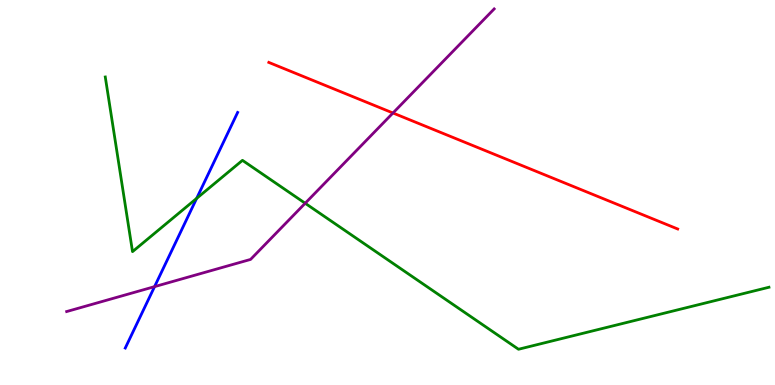[{'lines': ['blue', 'red'], 'intersections': []}, {'lines': ['green', 'red'], 'intersections': []}, {'lines': ['purple', 'red'], 'intersections': [{'x': 5.07, 'y': 7.07}]}, {'lines': ['blue', 'green'], 'intersections': [{'x': 2.54, 'y': 4.85}]}, {'lines': ['blue', 'purple'], 'intersections': [{'x': 1.99, 'y': 2.55}]}, {'lines': ['green', 'purple'], 'intersections': [{'x': 3.94, 'y': 4.72}]}]